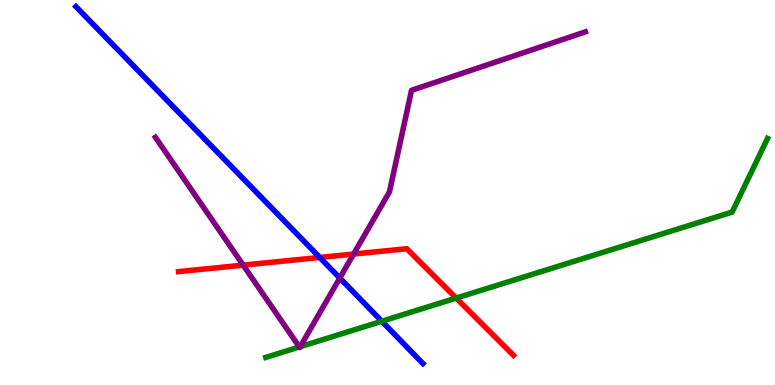[{'lines': ['blue', 'red'], 'intersections': [{'x': 4.13, 'y': 3.31}]}, {'lines': ['green', 'red'], 'intersections': [{'x': 5.89, 'y': 2.26}]}, {'lines': ['purple', 'red'], 'intersections': [{'x': 3.14, 'y': 3.11}, {'x': 4.56, 'y': 3.4}]}, {'lines': ['blue', 'green'], 'intersections': [{'x': 4.93, 'y': 1.66}]}, {'lines': ['blue', 'purple'], 'intersections': [{'x': 4.38, 'y': 2.78}]}, {'lines': ['green', 'purple'], 'intersections': [{'x': 3.86, 'y': 0.988}, {'x': 3.87, 'y': 0.995}]}]